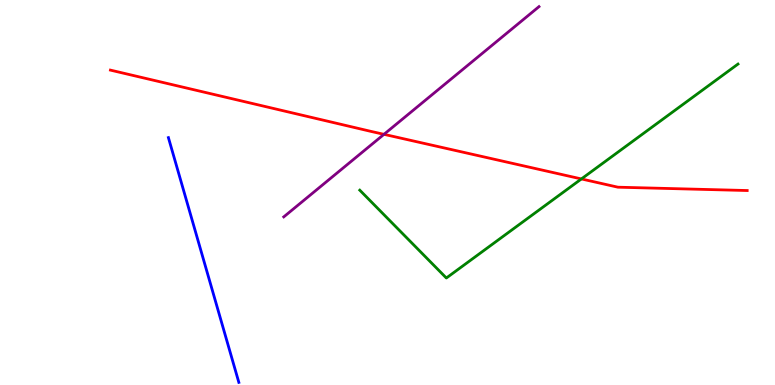[{'lines': ['blue', 'red'], 'intersections': []}, {'lines': ['green', 'red'], 'intersections': [{'x': 7.5, 'y': 5.35}]}, {'lines': ['purple', 'red'], 'intersections': [{'x': 4.95, 'y': 6.51}]}, {'lines': ['blue', 'green'], 'intersections': []}, {'lines': ['blue', 'purple'], 'intersections': []}, {'lines': ['green', 'purple'], 'intersections': []}]